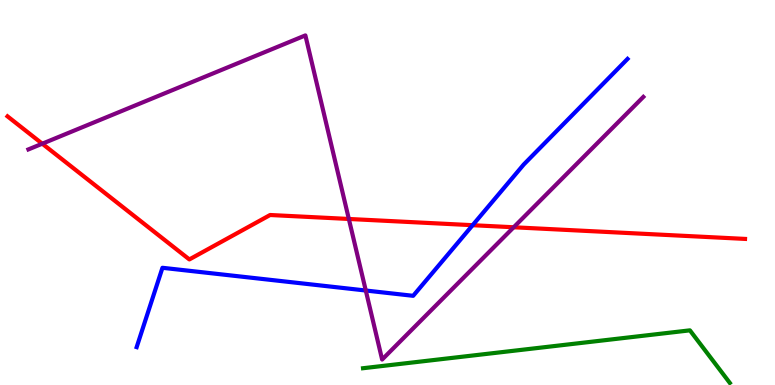[{'lines': ['blue', 'red'], 'intersections': [{'x': 6.1, 'y': 4.15}]}, {'lines': ['green', 'red'], 'intersections': []}, {'lines': ['purple', 'red'], 'intersections': [{'x': 0.545, 'y': 6.27}, {'x': 4.5, 'y': 4.31}, {'x': 6.63, 'y': 4.1}]}, {'lines': ['blue', 'green'], 'intersections': []}, {'lines': ['blue', 'purple'], 'intersections': [{'x': 4.72, 'y': 2.45}]}, {'lines': ['green', 'purple'], 'intersections': []}]